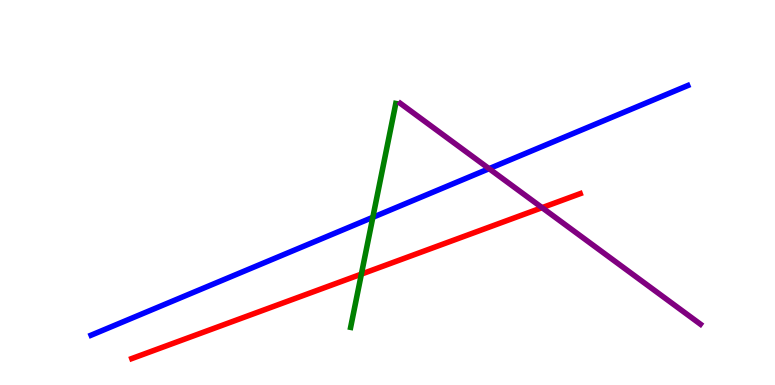[{'lines': ['blue', 'red'], 'intersections': []}, {'lines': ['green', 'red'], 'intersections': [{'x': 4.66, 'y': 2.88}]}, {'lines': ['purple', 'red'], 'intersections': [{'x': 6.99, 'y': 4.61}]}, {'lines': ['blue', 'green'], 'intersections': [{'x': 4.81, 'y': 4.36}]}, {'lines': ['blue', 'purple'], 'intersections': [{'x': 6.31, 'y': 5.62}]}, {'lines': ['green', 'purple'], 'intersections': []}]